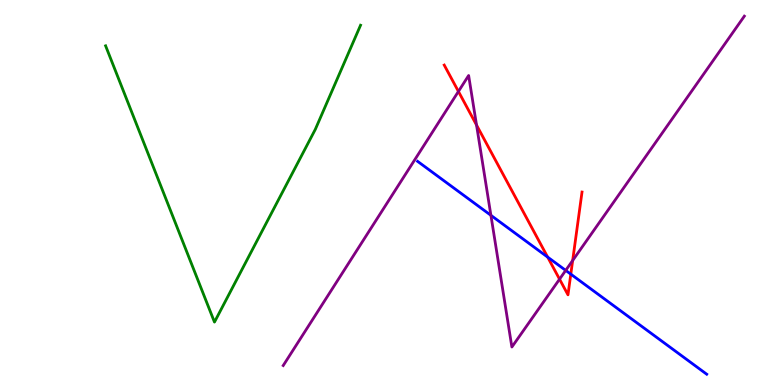[{'lines': ['blue', 'red'], 'intersections': [{'x': 7.07, 'y': 3.32}, {'x': 7.37, 'y': 2.88}]}, {'lines': ['green', 'red'], 'intersections': []}, {'lines': ['purple', 'red'], 'intersections': [{'x': 5.92, 'y': 7.62}, {'x': 6.15, 'y': 6.75}, {'x': 7.22, 'y': 2.75}, {'x': 7.39, 'y': 3.23}]}, {'lines': ['blue', 'green'], 'intersections': []}, {'lines': ['blue', 'purple'], 'intersections': [{'x': 6.33, 'y': 4.41}, {'x': 7.3, 'y': 2.98}]}, {'lines': ['green', 'purple'], 'intersections': []}]